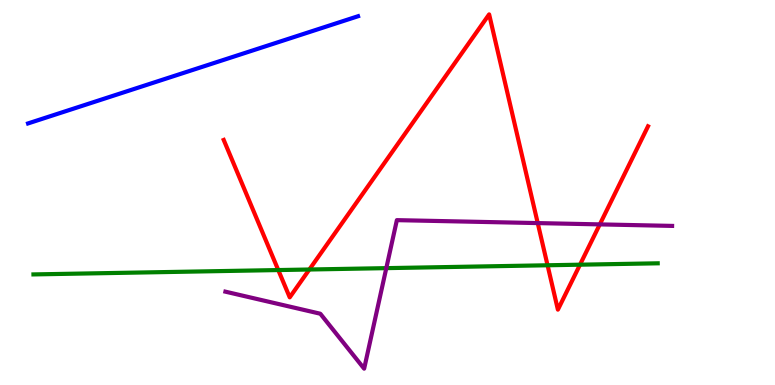[{'lines': ['blue', 'red'], 'intersections': []}, {'lines': ['green', 'red'], 'intersections': [{'x': 3.59, 'y': 2.99}, {'x': 3.99, 'y': 3.0}, {'x': 7.07, 'y': 3.11}, {'x': 7.48, 'y': 3.12}]}, {'lines': ['purple', 'red'], 'intersections': [{'x': 6.94, 'y': 4.21}, {'x': 7.74, 'y': 4.17}]}, {'lines': ['blue', 'green'], 'intersections': []}, {'lines': ['blue', 'purple'], 'intersections': []}, {'lines': ['green', 'purple'], 'intersections': [{'x': 4.98, 'y': 3.04}]}]